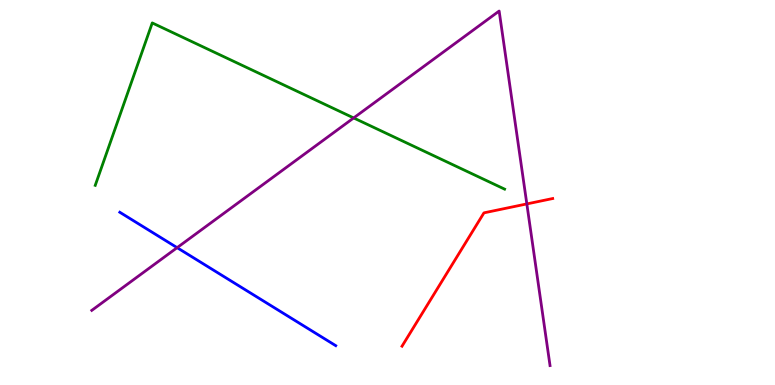[{'lines': ['blue', 'red'], 'intersections': []}, {'lines': ['green', 'red'], 'intersections': []}, {'lines': ['purple', 'red'], 'intersections': [{'x': 6.8, 'y': 4.7}]}, {'lines': ['blue', 'green'], 'intersections': []}, {'lines': ['blue', 'purple'], 'intersections': [{'x': 2.29, 'y': 3.57}]}, {'lines': ['green', 'purple'], 'intersections': [{'x': 4.56, 'y': 6.94}]}]